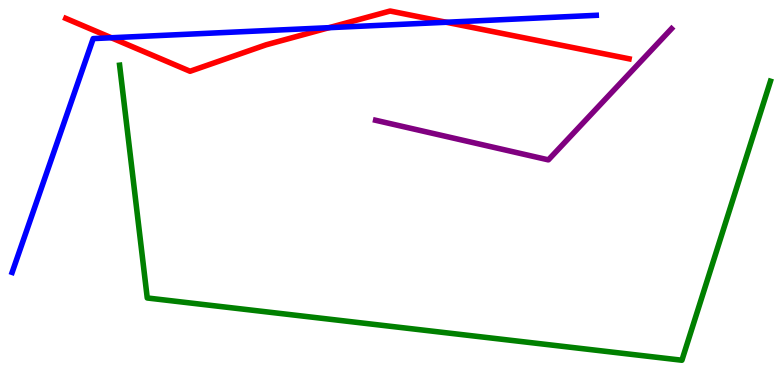[{'lines': ['blue', 'red'], 'intersections': [{'x': 1.44, 'y': 9.02}, {'x': 4.25, 'y': 9.28}, {'x': 5.76, 'y': 9.42}]}, {'lines': ['green', 'red'], 'intersections': []}, {'lines': ['purple', 'red'], 'intersections': []}, {'lines': ['blue', 'green'], 'intersections': []}, {'lines': ['blue', 'purple'], 'intersections': []}, {'lines': ['green', 'purple'], 'intersections': []}]